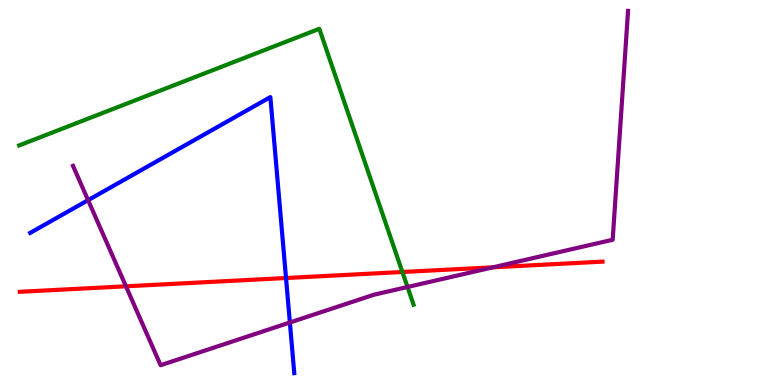[{'lines': ['blue', 'red'], 'intersections': [{'x': 3.69, 'y': 2.78}]}, {'lines': ['green', 'red'], 'intersections': [{'x': 5.19, 'y': 2.94}]}, {'lines': ['purple', 'red'], 'intersections': [{'x': 1.63, 'y': 2.56}, {'x': 6.36, 'y': 3.06}]}, {'lines': ['blue', 'green'], 'intersections': []}, {'lines': ['blue', 'purple'], 'intersections': [{'x': 1.14, 'y': 4.8}, {'x': 3.74, 'y': 1.62}]}, {'lines': ['green', 'purple'], 'intersections': [{'x': 5.26, 'y': 2.55}]}]